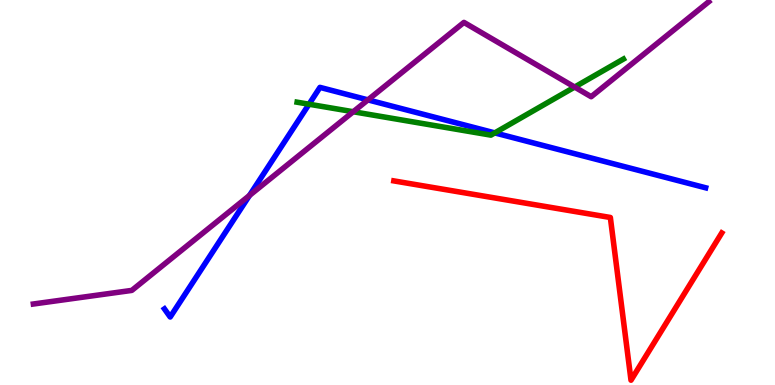[{'lines': ['blue', 'red'], 'intersections': []}, {'lines': ['green', 'red'], 'intersections': []}, {'lines': ['purple', 'red'], 'intersections': []}, {'lines': ['blue', 'green'], 'intersections': [{'x': 3.99, 'y': 7.29}, {'x': 6.38, 'y': 6.55}]}, {'lines': ['blue', 'purple'], 'intersections': [{'x': 3.22, 'y': 4.92}, {'x': 4.75, 'y': 7.41}]}, {'lines': ['green', 'purple'], 'intersections': [{'x': 4.56, 'y': 7.1}, {'x': 7.41, 'y': 7.74}]}]